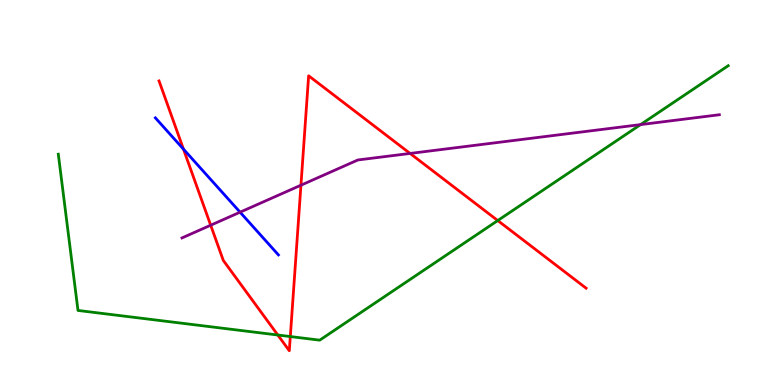[{'lines': ['blue', 'red'], 'intersections': [{'x': 2.37, 'y': 6.13}]}, {'lines': ['green', 'red'], 'intersections': [{'x': 3.58, 'y': 1.3}, {'x': 3.75, 'y': 1.26}, {'x': 6.42, 'y': 4.27}]}, {'lines': ['purple', 'red'], 'intersections': [{'x': 2.72, 'y': 4.15}, {'x': 3.88, 'y': 5.19}, {'x': 5.29, 'y': 6.01}]}, {'lines': ['blue', 'green'], 'intersections': []}, {'lines': ['blue', 'purple'], 'intersections': [{'x': 3.1, 'y': 4.49}]}, {'lines': ['green', 'purple'], 'intersections': [{'x': 8.27, 'y': 6.76}]}]